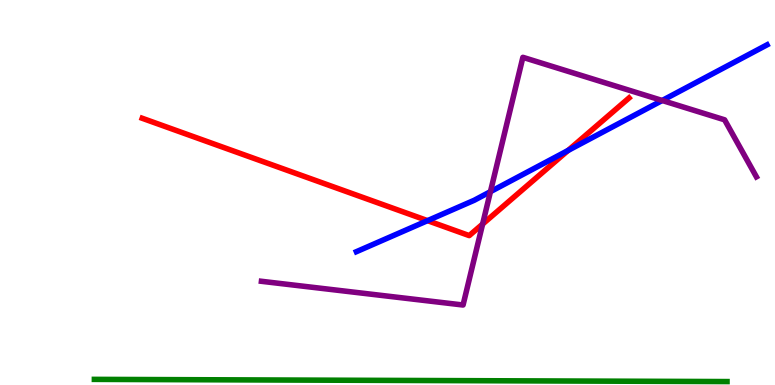[{'lines': ['blue', 'red'], 'intersections': [{'x': 5.52, 'y': 4.27}, {'x': 7.33, 'y': 6.09}]}, {'lines': ['green', 'red'], 'intersections': []}, {'lines': ['purple', 'red'], 'intersections': [{'x': 6.23, 'y': 4.18}]}, {'lines': ['blue', 'green'], 'intersections': []}, {'lines': ['blue', 'purple'], 'intersections': [{'x': 6.33, 'y': 5.02}, {'x': 8.54, 'y': 7.39}]}, {'lines': ['green', 'purple'], 'intersections': []}]